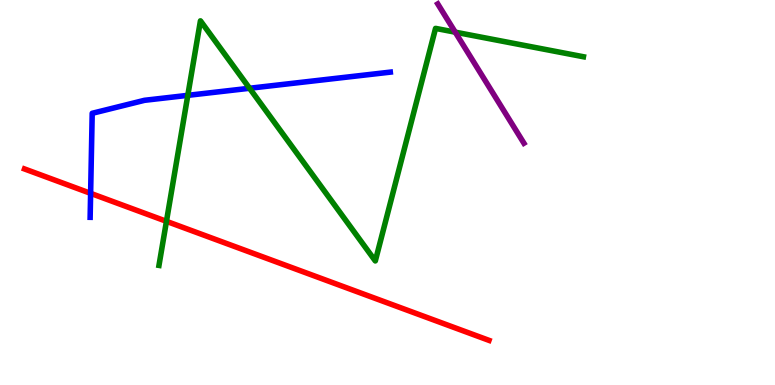[{'lines': ['blue', 'red'], 'intersections': [{'x': 1.17, 'y': 4.98}]}, {'lines': ['green', 'red'], 'intersections': [{'x': 2.15, 'y': 4.25}]}, {'lines': ['purple', 'red'], 'intersections': []}, {'lines': ['blue', 'green'], 'intersections': [{'x': 2.42, 'y': 7.52}, {'x': 3.22, 'y': 7.71}]}, {'lines': ['blue', 'purple'], 'intersections': []}, {'lines': ['green', 'purple'], 'intersections': [{'x': 5.87, 'y': 9.16}]}]